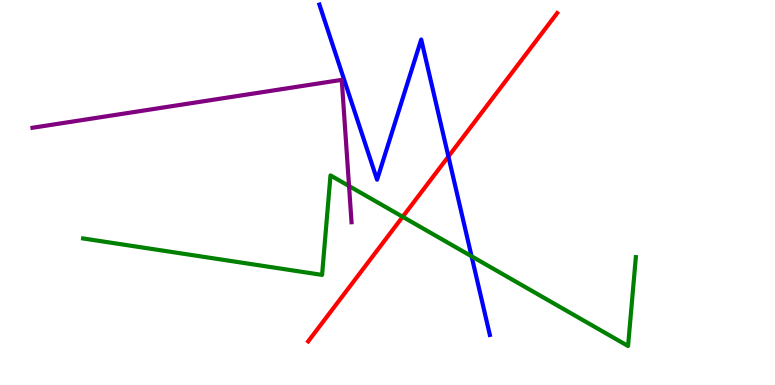[{'lines': ['blue', 'red'], 'intersections': [{'x': 5.79, 'y': 5.93}]}, {'lines': ['green', 'red'], 'intersections': [{'x': 5.2, 'y': 4.37}]}, {'lines': ['purple', 'red'], 'intersections': []}, {'lines': ['blue', 'green'], 'intersections': [{'x': 6.08, 'y': 3.34}]}, {'lines': ['blue', 'purple'], 'intersections': []}, {'lines': ['green', 'purple'], 'intersections': [{'x': 4.5, 'y': 5.17}]}]